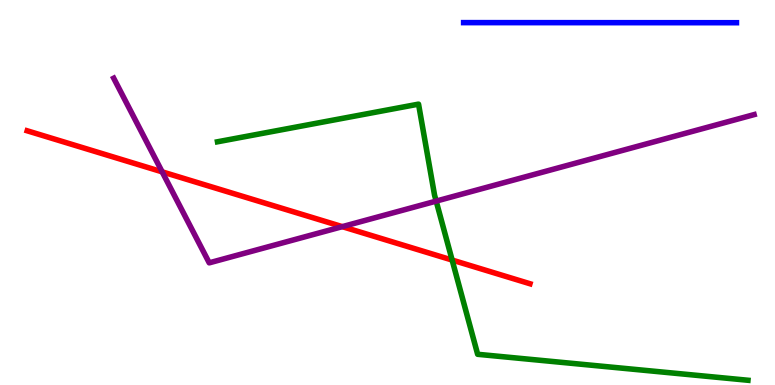[{'lines': ['blue', 'red'], 'intersections': []}, {'lines': ['green', 'red'], 'intersections': [{'x': 5.83, 'y': 3.25}]}, {'lines': ['purple', 'red'], 'intersections': [{'x': 2.09, 'y': 5.54}, {'x': 4.42, 'y': 4.11}]}, {'lines': ['blue', 'green'], 'intersections': []}, {'lines': ['blue', 'purple'], 'intersections': []}, {'lines': ['green', 'purple'], 'intersections': [{'x': 5.63, 'y': 4.78}]}]